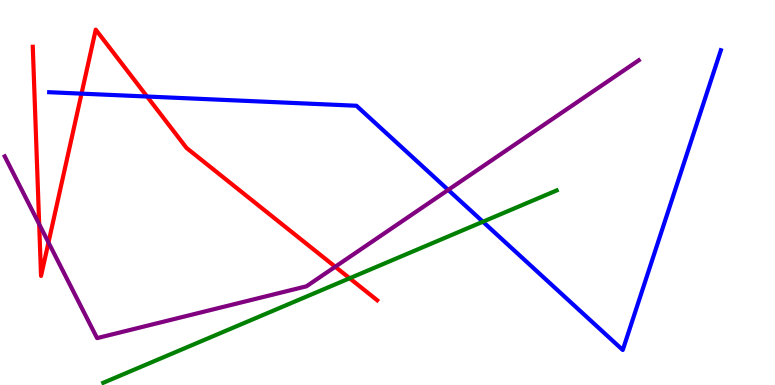[{'lines': ['blue', 'red'], 'intersections': [{'x': 1.05, 'y': 7.57}, {'x': 1.9, 'y': 7.49}]}, {'lines': ['green', 'red'], 'intersections': [{'x': 4.51, 'y': 2.77}]}, {'lines': ['purple', 'red'], 'intersections': [{'x': 0.506, 'y': 4.18}, {'x': 0.626, 'y': 3.7}, {'x': 4.33, 'y': 3.07}]}, {'lines': ['blue', 'green'], 'intersections': [{'x': 6.23, 'y': 4.24}]}, {'lines': ['blue', 'purple'], 'intersections': [{'x': 5.78, 'y': 5.07}]}, {'lines': ['green', 'purple'], 'intersections': []}]